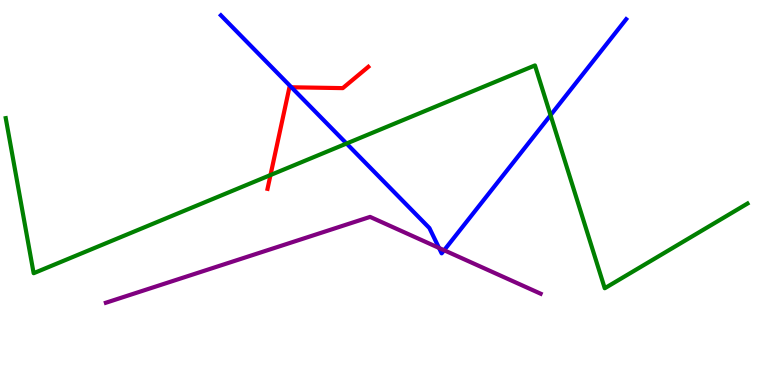[{'lines': ['blue', 'red'], 'intersections': [{'x': 3.76, 'y': 7.73}]}, {'lines': ['green', 'red'], 'intersections': [{'x': 3.49, 'y': 5.45}]}, {'lines': ['purple', 'red'], 'intersections': []}, {'lines': ['blue', 'green'], 'intersections': [{'x': 4.47, 'y': 6.27}, {'x': 7.1, 'y': 7.01}]}, {'lines': ['blue', 'purple'], 'intersections': [{'x': 5.66, 'y': 3.56}, {'x': 5.73, 'y': 3.5}]}, {'lines': ['green', 'purple'], 'intersections': []}]